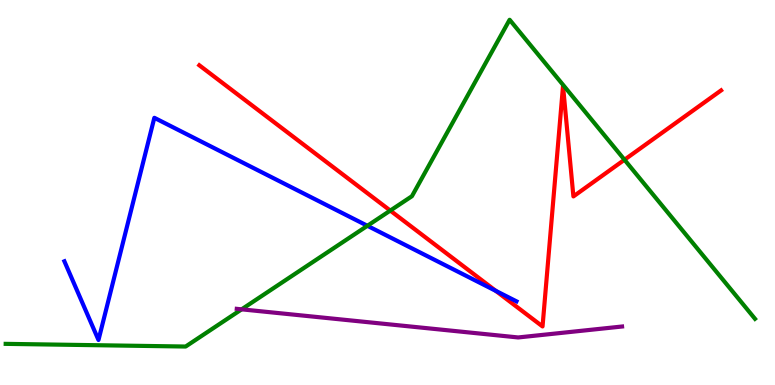[{'lines': ['blue', 'red'], 'intersections': [{'x': 6.4, 'y': 2.45}]}, {'lines': ['green', 'red'], 'intersections': [{'x': 5.04, 'y': 4.53}, {'x': 8.06, 'y': 5.85}]}, {'lines': ['purple', 'red'], 'intersections': []}, {'lines': ['blue', 'green'], 'intersections': [{'x': 4.74, 'y': 4.14}]}, {'lines': ['blue', 'purple'], 'intersections': []}, {'lines': ['green', 'purple'], 'intersections': [{'x': 3.12, 'y': 1.97}]}]